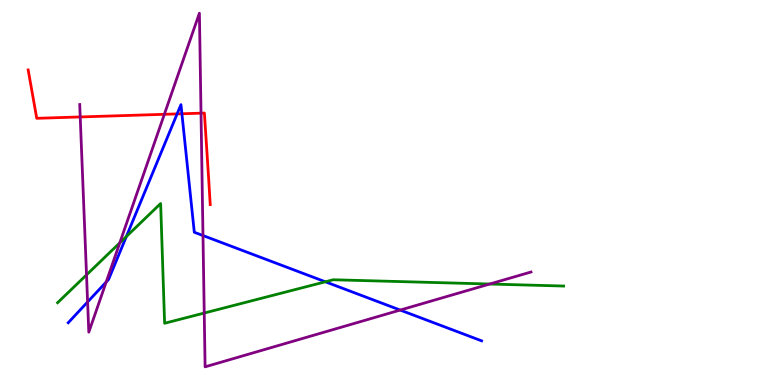[{'lines': ['blue', 'red'], 'intersections': [{'x': 2.29, 'y': 7.04}, {'x': 2.35, 'y': 7.05}]}, {'lines': ['green', 'red'], 'intersections': []}, {'lines': ['purple', 'red'], 'intersections': [{'x': 1.04, 'y': 6.96}, {'x': 2.12, 'y': 7.03}, {'x': 2.59, 'y': 7.06}]}, {'lines': ['blue', 'green'], 'intersections': [{'x': 1.63, 'y': 3.86}, {'x': 4.2, 'y': 2.68}]}, {'lines': ['blue', 'purple'], 'intersections': [{'x': 1.13, 'y': 2.16}, {'x': 1.37, 'y': 2.68}, {'x': 2.62, 'y': 3.88}, {'x': 5.16, 'y': 1.95}]}, {'lines': ['green', 'purple'], 'intersections': [{'x': 1.12, 'y': 2.86}, {'x': 1.55, 'y': 3.69}, {'x': 2.64, 'y': 1.87}, {'x': 6.32, 'y': 2.62}]}]